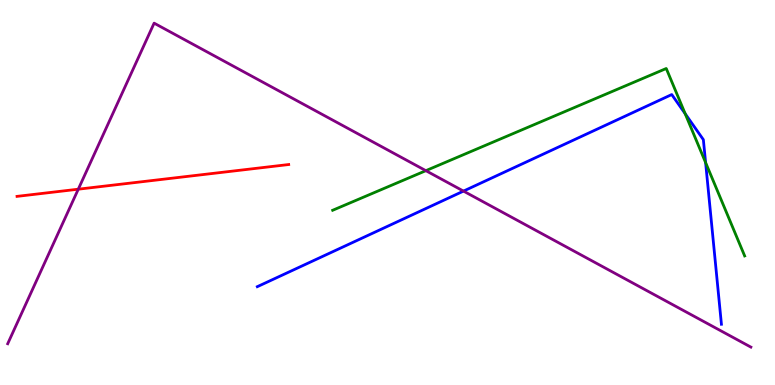[{'lines': ['blue', 'red'], 'intersections': []}, {'lines': ['green', 'red'], 'intersections': []}, {'lines': ['purple', 'red'], 'intersections': [{'x': 1.01, 'y': 5.09}]}, {'lines': ['blue', 'green'], 'intersections': [{'x': 8.84, 'y': 7.05}, {'x': 9.1, 'y': 5.78}]}, {'lines': ['blue', 'purple'], 'intersections': [{'x': 5.98, 'y': 5.04}]}, {'lines': ['green', 'purple'], 'intersections': [{'x': 5.49, 'y': 5.57}]}]